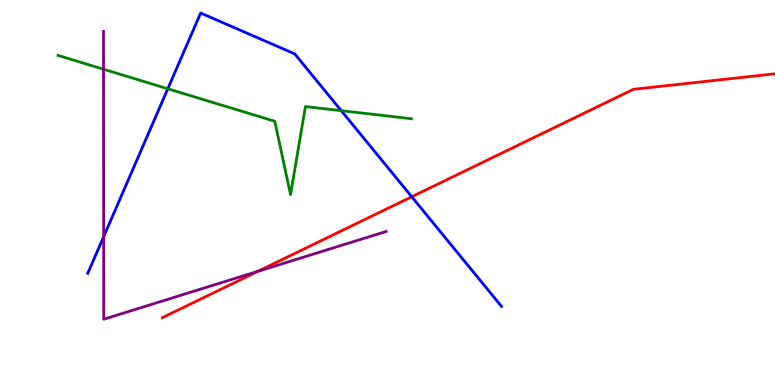[{'lines': ['blue', 'red'], 'intersections': [{'x': 5.31, 'y': 4.89}]}, {'lines': ['green', 'red'], 'intersections': []}, {'lines': ['purple', 'red'], 'intersections': [{'x': 3.33, 'y': 2.95}]}, {'lines': ['blue', 'green'], 'intersections': [{'x': 2.17, 'y': 7.69}, {'x': 4.4, 'y': 7.13}]}, {'lines': ['blue', 'purple'], 'intersections': [{'x': 1.34, 'y': 3.85}]}, {'lines': ['green', 'purple'], 'intersections': [{'x': 1.34, 'y': 8.2}]}]